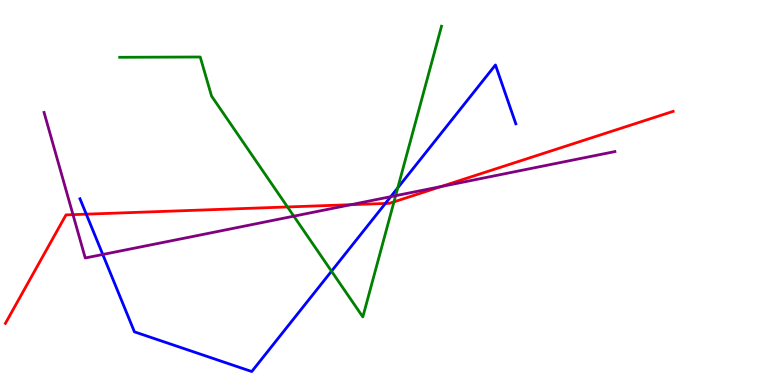[{'lines': ['blue', 'red'], 'intersections': [{'x': 1.11, 'y': 4.44}, {'x': 4.97, 'y': 4.72}]}, {'lines': ['green', 'red'], 'intersections': [{'x': 3.71, 'y': 4.62}, {'x': 5.08, 'y': 4.76}]}, {'lines': ['purple', 'red'], 'intersections': [{'x': 0.942, 'y': 4.42}, {'x': 4.53, 'y': 4.68}, {'x': 5.69, 'y': 5.16}]}, {'lines': ['blue', 'green'], 'intersections': [{'x': 4.28, 'y': 2.96}, {'x': 5.13, 'y': 5.12}]}, {'lines': ['blue', 'purple'], 'intersections': [{'x': 1.33, 'y': 3.39}, {'x': 5.04, 'y': 4.89}]}, {'lines': ['green', 'purple'], 'intersections': [{'x': 3.79, 'y': 4.39}, {'x': 5.1, 'y': 4.92}]}]